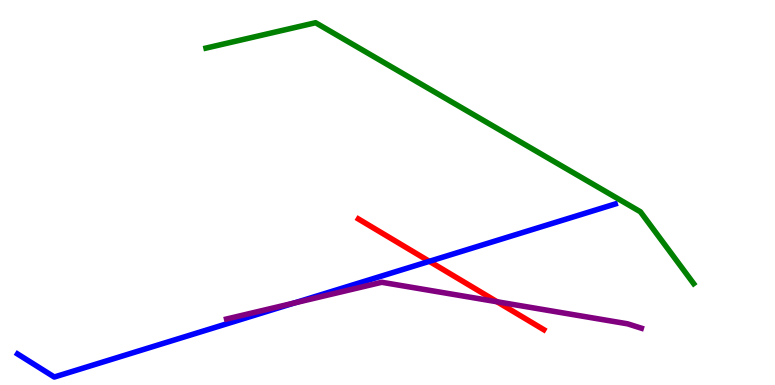[{'lines': ['blue', 'red'], 'intersections': [{'x': 5.54, 'y': 3.21}]}, {'lines': ['green', 'red'], 'intersections': []}, {'lines': ['purple', 'red'], 'intersections': [{'x': 6.41, 'y': 2.16}]}, {'lines': ['blue', 'green'], 'intersections': []}, {'lines': ['blue', 'purple'], 'intersections': [{'x': 3.8, 'y': 2.13}]}, {'lines': ['green', 'purple'], 'intersections': []}]